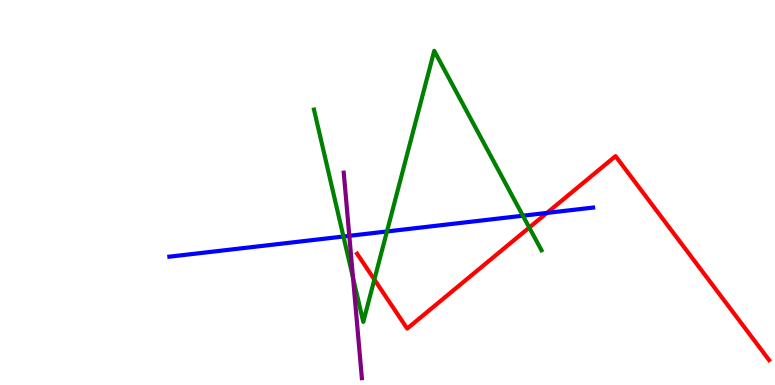[{'lines': ['blue', 'red'], 'intersections': [{'x': 7.06, 'y': 4.47}]}, {'lines': ['green', 'red'], 'intersections': [{'x': 4.83, 'y': 2.74}, {'x': 6.83, 'y': 4.09}]}, {'lines': ['purple', 'red'], 'intersections': []}, {'lines': ['blue', 'green'], 'intersections': [{'x': 4.43, 'y': 3.86}, {'x': 4.99, 'y': 3.99}, {'x': 6.75, 'y': 4.4}]}, {'lines': ['blue', 'purple'], 'intersections': [{'x': 4.51, 'y': 3.87}]}, {'lines': ['green', 'purple'], 'intersections': [{'x': 4.56, 'y': 2.79}]}]